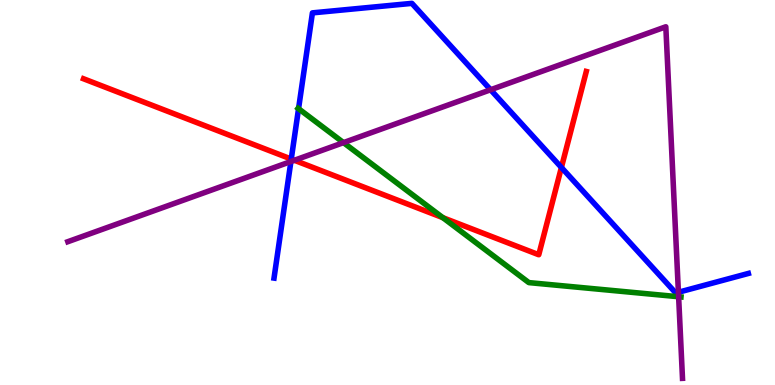[{'lines': ['blue', 'red'], 'intersections': [{'x': 3.76, 'y': 5.87}, {'x': 7.24, 'y': 5.65}]}, {'lines': ['green', 'red'], 'intersections': [{'x': 5.71, 'y': 4.35}]}, {'lines': ['purple', 'red'], 'intersections': [{'x': 3.8, 'y': 5.84}]}, {'lines': ['blue', 'green'], 'intersections': [{'x': 3.85, 'y': 7.18}]}, {'lines': ['blue', 'purple'], 'intersections': [{'x': 3.75, 'y': 5.8}, {'x': 6.33, 'y': 7.67}, {'x': 8.75, 'y': 2.41}]}, {'lines': ['green', 'purple'], 'intersections': [{'x': 4.43, 'y': 6.3}, {'x': 8.76, 'y': 2.29}]}]